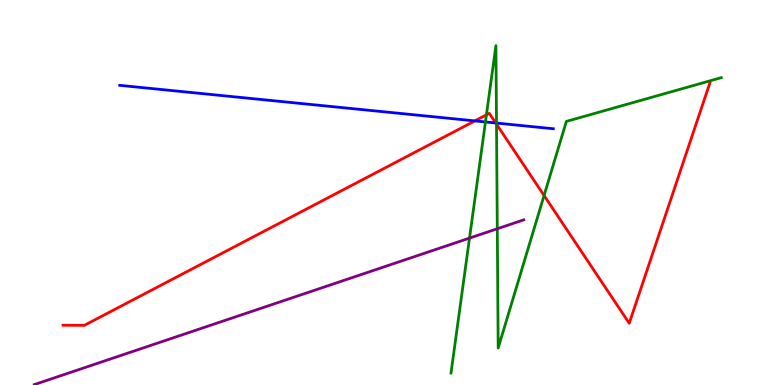[{'lines': ['blue', 'red'], 'intersections': [{'x': 6.13, 'y': 6.86}, {'x': 6.4, 'y': 6.81}]}, {'lines': ['green', 'red'], 'intersections': [{'x': 6.28, 'y': 7.02}, {'x': 6.41, 'y': 6.77}, {'x': 7.02, 'y': 4.92}]}, {'lines': ['purple', 'red'], 'intersections': []}, {'lines': ['blue', 'green'], 'intersections': [{'x': 6.26, 'y': 6.83}, {'x': 6.41, 'y': 6.8}]}, {'lines': ['blue', 'purple'], 'intersections': []}, {'lines': ['green', 'purple'], 'intersections': [{'x': 6.06, 'y': 3.82}, {'x': 6.42, 'y': 4.06}]}]